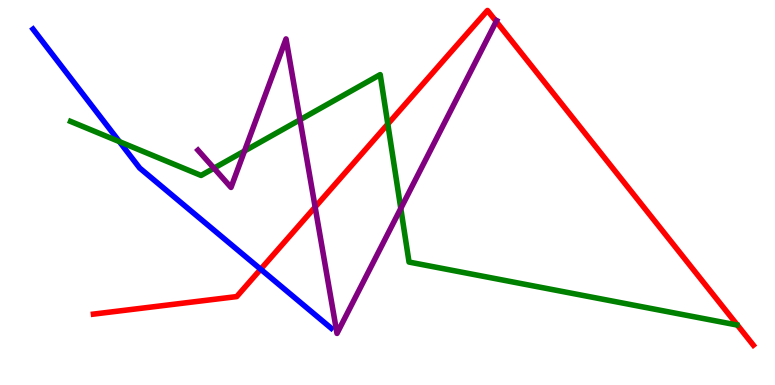[{'lines': ['blue', 'red'], 'intersections': [{'x': 3.36, 'y': 3.01}]}, {'lines': ['green', 'red'], 'intersections': [{'x': 5.0, 'y': 6.78}]}, {'lines': ['purple', 'red'], 'intersections': [{'x': 4.07, 'y': 4.62}, {'x': 6.4, 'y': 9.44}]}, {'lines': ['blue', 'green'], 'intersections': [{'x': 1.54, 'y': 6.32}]}, {'lines': ['blue', 'purple'], 'intersections': []}, {'lines': ['green', 'purple'], 'intersections': [{'x': 2.76, 'y': 5.63}, {'x': 3.15, 'y': 6.08}, {'x': 3.87, 'y': 6.89}, {'x': 5.17, 'y': 4.59}]}]